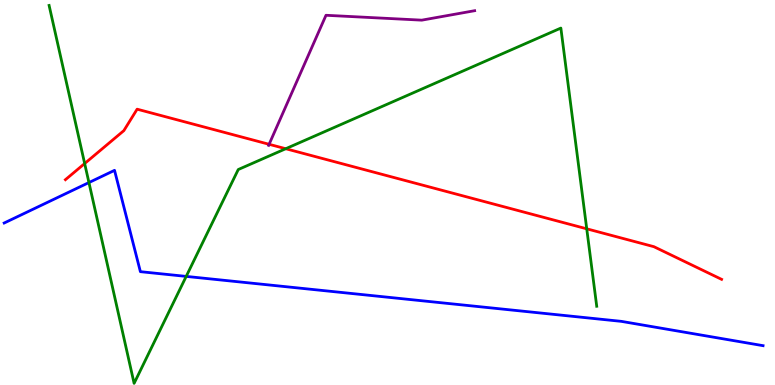[{'lines': ['blue', 'red'], 'intersections': []}, {'lines': ['green', 'red'], 'intersections': [{'x': 1.09, 'y': 5.75}, {'x': 3.69, 'y': 6.14}, {'x': 7.57, 'y': 4.06}]}, {'lines': ['purple', 'red'], 'intersections': [{'x': 3.47, 'y': 6.25}]}, {'lines': ['blue', 'green'], 'intersections': [{'x': 1.15, 'y': 5.26}, {'x': 2.4, 'y': 2.82}]}, {'lines': ['blue', 'purple'], 'intersections': []}, {'lines': ['green', 'purple'], 'intersections': []}]